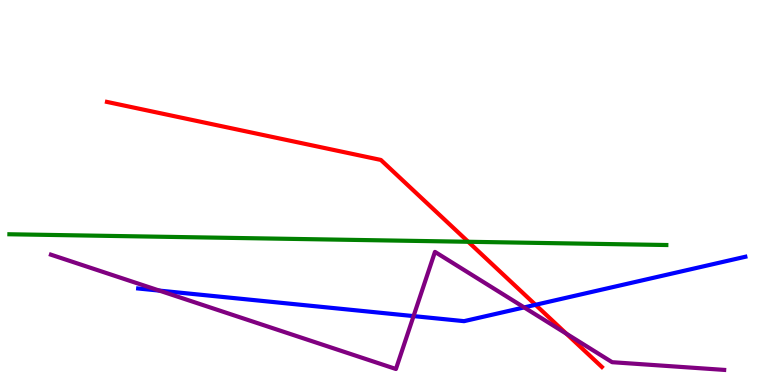[{'lines': ['blue', 'red'], 'intersections': [{'x': 6.91, 'y': 2.08}]}, {'lines': ['green', 'red'], 'intersections': [{'x': 6.04, 'y': 3.72}]}, {'lines': ['purple', 'red'], 'intersections': [{'x': 7.31, 'y': 1.33}]}, {'lines': ['blue', 'green'], 'intersections': []}, {'lines': ['blue', 'purple'], 'intersections': [{'x': 2.06, 'y': 2.45}, {'x': 5.34, 'y': 1.79}, {'x': 6.76, 'y': 2.02}]}, {'lines': ['green', 'purple'], 'intersections': []}]